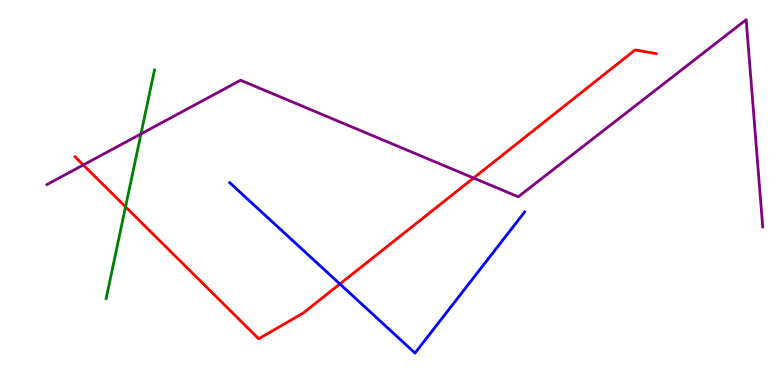[{'lines': ['blue', 'red'], 'intersections': [{'x': 4.39, 'y': 2.62}]}, {'lines': ['green', 'red'], 'intersections': [{'x': 1.62, 'y': 4.63}]}, {'lines': ['purple', 'red'], 'intersections': [{'x': 1.08, 'y': 5.72}, {'x': 6.11, 'y': 5.38}]}, {'lines': ['blue', 'green'], 'intersections': []}, {'lines': ['blue', 'purple'], 'intersections': []}, {'lines': ['green', 'purple'], 'intersections': [{'x': 1.82, 'y': 6.52}]}]